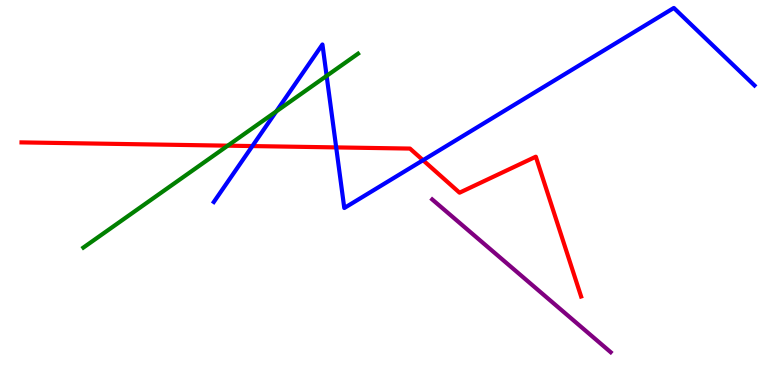[{'lines': ['blue', 'red'], 'intersections': [{'x': 3.26, 'y': 6.21}, {'x': 4.34, 'y': 6.17}, {'x': 5.46, 'y': 5.84}]}, {'lines': ['green', 'red'], 'intersections': [{'x': 2.94, 'y': 6.22}]}, {'lines': ['purple', 'red'], 'intersections': []}, {'lines': ['blue', 'green'], 'intersections': [{'x': 3.56, 'y': 7.11}, {'x': 4.21, 'y': 8.03}]}, {'lines': ['blue', 'purple'], 'intersections': []}, {'lines': ['green', 'purple'], 'intersections': []}]